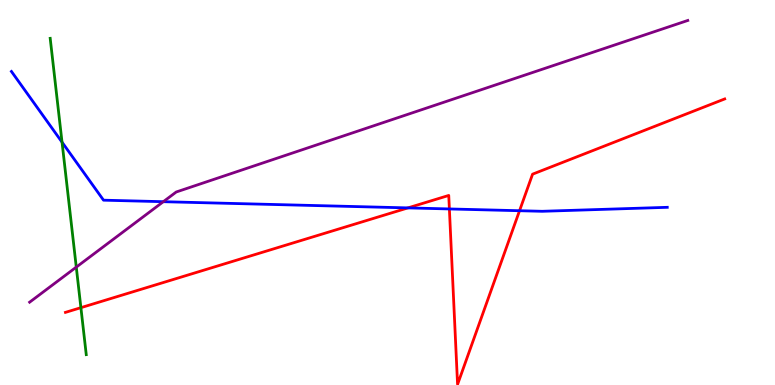[{'lines': ['blue', 'red'], 'intersections': [{'x': 5.26, 'y': 4.6}, {'x': 5.8, 'y': 4.57}, {'x': 6.7, 'y': 4.53}]}, {'lines': ['green', 'red'], 'intersections': [{'x': 1.04, 'y': 2.01}]}, {'lines': ['purple', 'red'], 'intersections': []}, {'lines': ['blue', 'green'], 'intersections': [{'x': 0.8, 'y': 6.31}]}, {'lines': ['blue', 'purple'], 'intersections': [{'x': 2.11, 'y': 4.76}]}, {'lines': ['green', 'purple'], 'intersections': [{'x': 0.984, 'y': 3.06}]}]